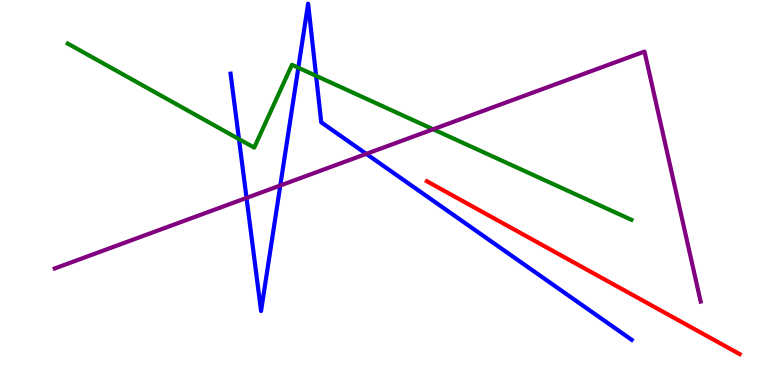[{'lines': ['blue', 'red'], 'intersections': []}, {'lines': ['green', 'red'], 'intersections': []}, {'lines': ['purple', 'red'], 'intersections': []}, {'lines': ['blue', 'green'], 'intersections': [{'x': 3.08, 'y': 6.39}, {'x': 3.85, 'y': 8.24}, {'x': 4.08, 'y': 8.03}]}, {'lines': ['blue', 'purple'], 'intersections': [{'x': 3.18, 'y': 4.86}, {'x': 3.62, 'y': 5.18}, {'x': 4.73, 'y': 6.0}]}, {'lines': ['green', 'purple'], 'intersections': [{'x': 5.59, 'y': 6.64}]}]